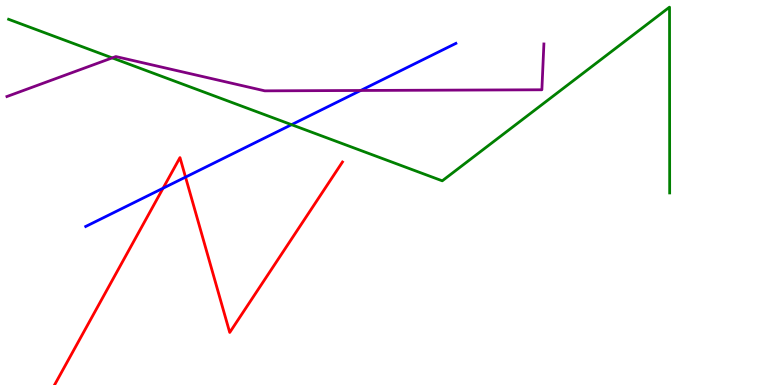[{'lines': ['blue', 'red'], 'intersections': [{'x': 2.1, 'y': 5.11}, {'x': 2.39, 'y': 5.4}]}, {'lines': ['green', 'red'], 'intersections': []}, {'lines': ['purple', 'red'], 'intersections': []}, {'lines': ['blue', 'green'], 'intersections': [{'x': 3.76, 'y': 6.76}]}, {'lines': ['blue', 'purple'], 'intersections': [{'x': 4.65, 'y': 7.65}]}, {'lines': ['green', 'purple'], 'intersections': [{'x': 1.45, 'y': 8.5}]}]